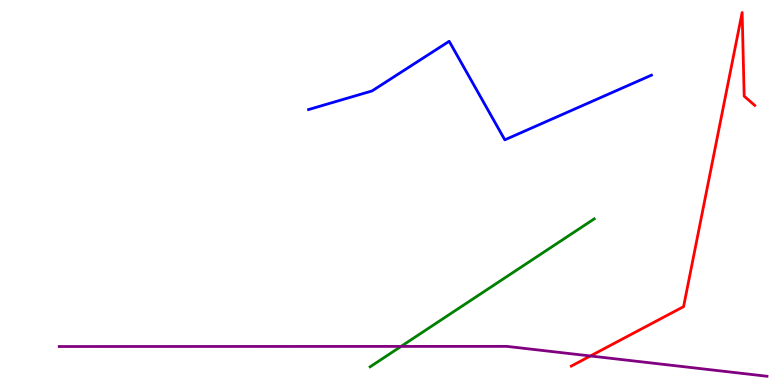[{'lines': ['blue', 'red'], 'intersections': []}, {'lines': ['green', 'red'], 'intersections': []}, {'lines': ['purple', 'red'], 'intersections': [{'x': 7.62, 'y': 0.754}]}, {'lines': ['blue', 'green'], 'intersections': []}, {'lines': ['blue', 'purple'], 'intersections': []}, {'lines': ['green', 'purple'], 'intersections': [{'x': 5.17, 'y': 1.0}]}]